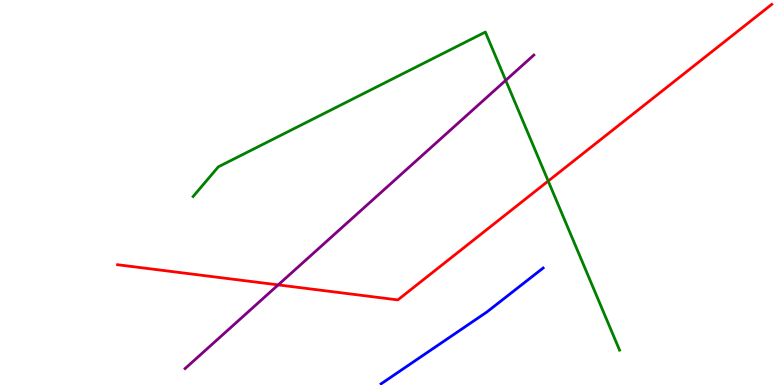[{'lines': ['blue', 'red'], 'intersections': []}, {'lines': ['green', 'red'], 'intersections': [{'x': 7.07, 'y': 5.3}]}, {'lines': ['purple', 'red'], 'intersections': [{'x': 3.59, 'y': 2.6}]}, {'lines': ['blue', 'green'], 'intersections': []}, {'lines': ['blue', 'purple'], 'intersections': []}, {'lines': ['green', 'purple'], 'intersections': [{'x': 6.53, 'y': 7.91}]}]